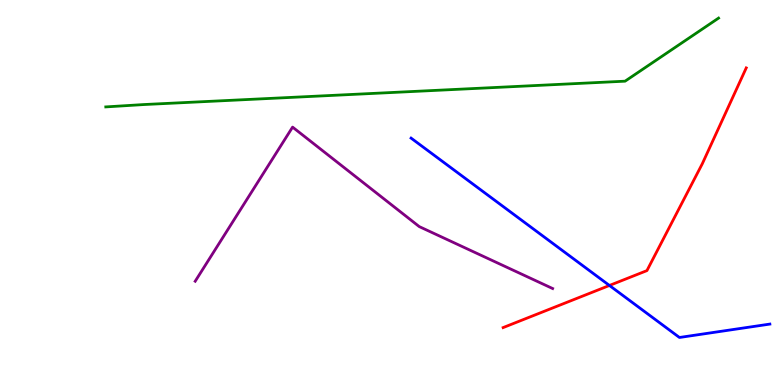[{'lines': ['blue', 'red'], 'intersections': [{'x': 7.86, 'y': 2.59}]}, {'lines': ['green', 'red'], 'intersections': []}, {'lines': ['purple', 'red'], 'intersections': []}, {'lines': ['blue', 'green'], 'intersections': []}, {'lines': ['blue', 'purple'], 'intersections': []}, {'lines': ['green', 'purple'], 'intersections': []}]